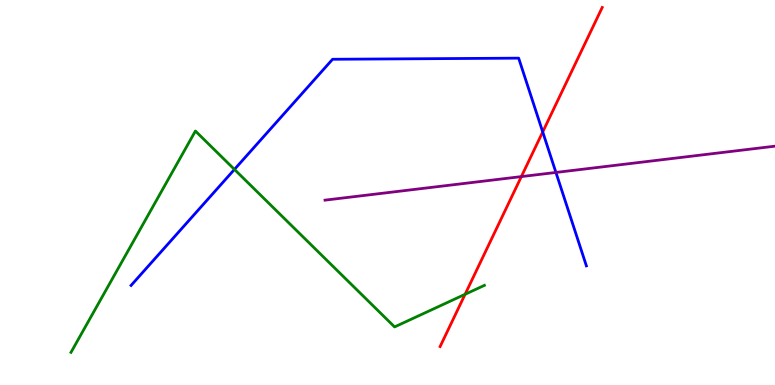[{'lines': ['blue', 'red'], 'intersections': [{'x': 7.0, 'y': 6.57}]}, {'lines': ['green', 'red'], 'intersections': [{'x': 6.0, 'y': 2.36}]}, {'lines': ['purple', 'red'], 'intersections': [{'x': 6.73, 'y': 5.41}]}, {'lines': ['blue', 'green'], 'intersections': [{'x': 3.03, 'y': 5.6}]}, {'lines': ['blue', 'purple'], 'intersections': [{'x': 7.17, 'y': 5.52}]}, {'lines': ['green', 'purple'], 'intersections': []}]